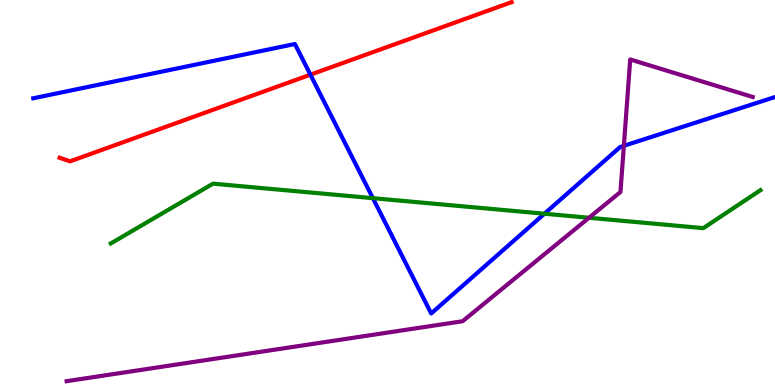[{'lines': ['blue', 'red'], 'intersections': [{'x': 4.01, 'y': 8.06}]}, {'lines': ['green', 'red'], 'intersections': []}, {'lines': ['purple', 'red'], 'intersections': []}, {'lines': ['blue', 'green'], 'intersections': [{'x': 4.81, 'y': 4.85}, {'x': 7.02, 'y': 4.45}]}, {'lines': ['blue', 'purple'], 'intersections': [{'x': 8.05, 'y': 6.21}]}, {'lines': ['green', 'purple'], 'intersections': [{'x': 7.6, 'y': 4.34}]}]